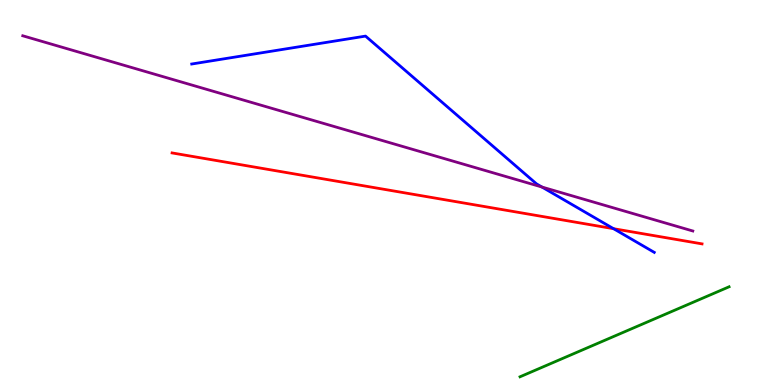[{'lines': ['blue', 'red'], 'intersections': [{'x': 7.92, 'y': 4.06}]}, {'lines': ['green', 'red'], 'intersections': []}, {'lines': ['purple', 'red'], 'intersections': []}, {'lines': ['blue', 'green'], 'intersections': []}, {'lines': ['blue', 'purple'], 'intersections': [{'x': 6.99, 'y': 5.14}]}, {'lines': ['green', 'purple'], 'intersections': []}]